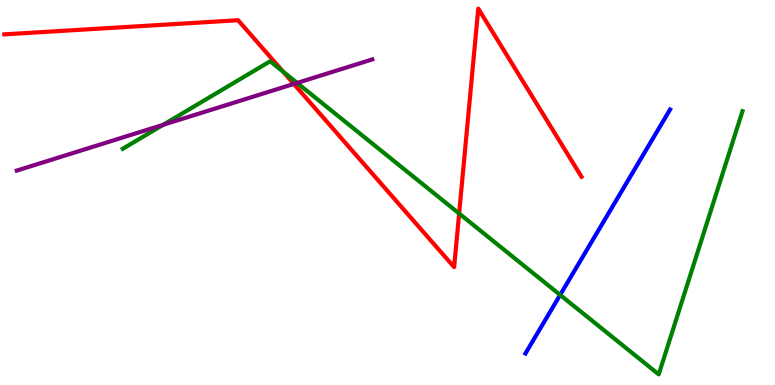[{'lines': ['blue', 'red'], 'intersections': []}, {'lines': ['green', 'red'], 'intersections': [{'x': 3.65, 'y': 8.14}, {'x': 5.92, 'y': 4.45}]}, {'lines': ['purple', 'red'], 'intersections': [{'x': 3.79, 'y': 7.82}]}, {'lines': ['blue', 'green'], 'intersections': [{'x': 7.23, 'y': 2.34}]}, {'lines': ['blue', 'purple'], 'intersections': []}, {'lines': ['green', 'purple'], 'intersections': [{'x': 2.1, 'y': 6.76}, {'x': 3.83, 'y': 7.85}]}]